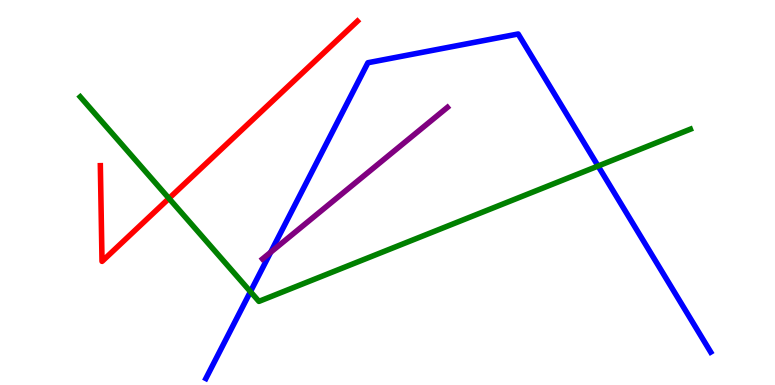[{'lines': ['blue', 'red'], 'intersections': []}, {'lines': ['green', 'red'], 'intersections': [{'x': 2.18, 'y': 4.85}]}, {'lines': ['purple', 'red'], 'intersections': []}, {'lines': ['blue', 'green'], 'intersections': [{'x': 3.23, 'y': 2.42}, {'x': 7.72, 'y': 5.69}]}, {'lines': ['blue', 'purple'], 'intersections': [{'x': 3.49, 'y': 3.45}]}, {'lines': ['green', 'purple'], 'intersections': []}]